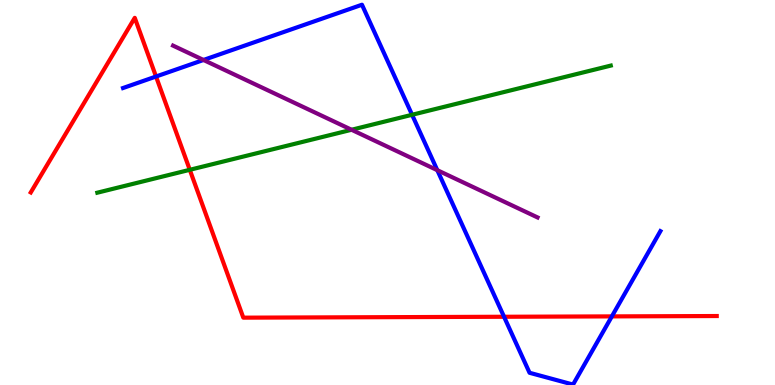[{'lines': ['blue', 'red'], 'intersections': [{'x': 2.01, 'y': 8.01}, {'x': 6.5, 'y': 1.77}, {'x': 7.89, 'y': 1.78}]}, {'lines': ['green', 'red'], 'intersections': [{'x': 2.45, 'y': 5.59}]}, {'lines': ['purple', 'red'], 'intersections': []}, {'lines': ['blue', 'green'], 'intersections': [{'x': 5.32, 'y': 7.02}]}, {'lines': ['blue', 'purple'], 'intersections': [{'x': 2.63, 'y': 8.44}, {'x': 5.64, 'y': 5.58}]}, {'lines': ['green', 'purple'], 'intersections': [{'x': 4.54, 'y': 6.63}]}]